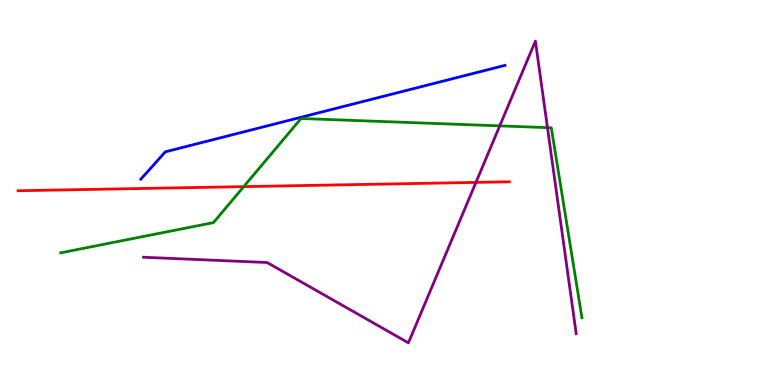[{'lines': ['blue', 'red'], 'intersections': []}, {'lines': ['green', 'red'], 'intersections': [{'x': 3.14, 'y': 5.15}]}, {'lines': ['purple', 'red'], 'intersections': [{'x': 6.14, 'y': 5.26}]}, {'lines': ['blue', 'green'], 'intersections': []}, {'lines': ['blue', 'purple'], 'intersections': []}, {'lines': ['green', 'purple'], 'intersections': [{'x': 6.45, 'y': 6.73}, {'x': 7.06, 'y': 6.68}]}]